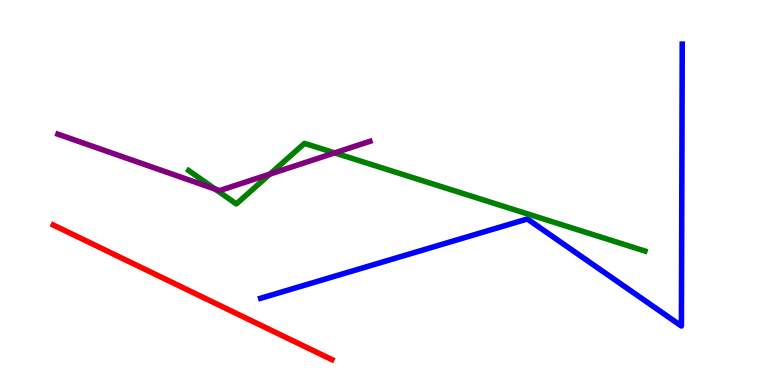[{'lines': ['blue', 'red'], 'intersections': []}, {'lines': ['green', 'red'], 'intersections': []}, {'lines': ['purple', 'red'], 'intersections': []}, {'lines': ['blue', 'green'], 'intersections': []}, {'lines': ['blue', 'purple'], 'intersections': []}, {'lines': ['green', 'purple'], 'intersections': [{'x': 2.78, 'y': 5.09}, {'x': 3.48, 'y': 5.48}, {'x': 4.32, 'y': 6.03}]}]